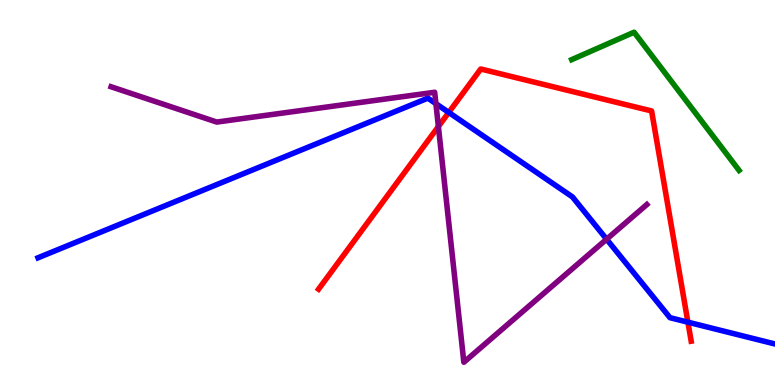[{'lines': ['blue', 'red'], 'intersections': [{'x': 5.79, 'y': 7.08}, {'x': 8.88, 'y': 1.63}]}, {'lines': ['green', 'red'], 'intersections': []}, {'lines': ['purple', 'red'], 'intersections': [{'x': 5.66, 'y': 6.71}]}, {'lines': ['blue', 'green'], 'intersections': []}, {'lines': ['blue', 'purple'], 'intersections': [{'x': 5.62, 'y': 7.31}, {'x': 7.83, 'y': 3.79}]}, {'lines': ['green', 'purple'], 'intersections': []}]